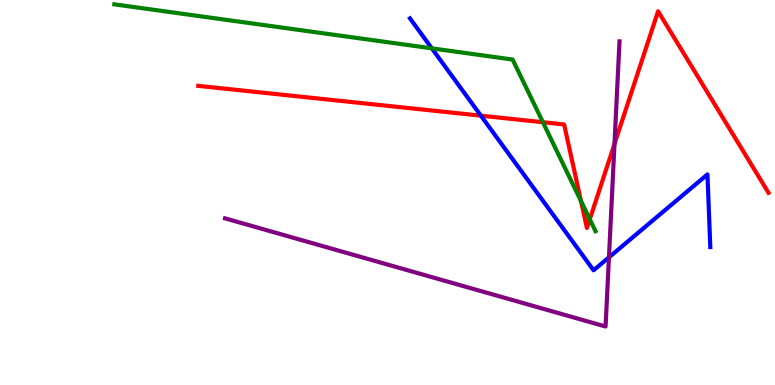[{'lines': ['blue', 'red'], 'intersections': [{'x': 6.21, 'y': 7.0}]}, {'lines': ['green', 'red'], 'intersections': [{'x': 7.01, 'y': 6.83}, {'x': 7.5, 'y': 4.78}, {'x': 7.61, 'y': 4.3}]}, {'lines': ['purple', 'red'], 'intersections': [{'x': 7.93, 'y': 6.26}]}, {'lines': ['blue', 'green'], 'intersections': [{'x': 5.57, 'y': 8.74}]}, {'lines': ['blue', 'purple'], 'intersections': [{'x': 7.86, 'y': 3.32}]}, {'lines': ['green', 'purple'], 'intersections': []}]